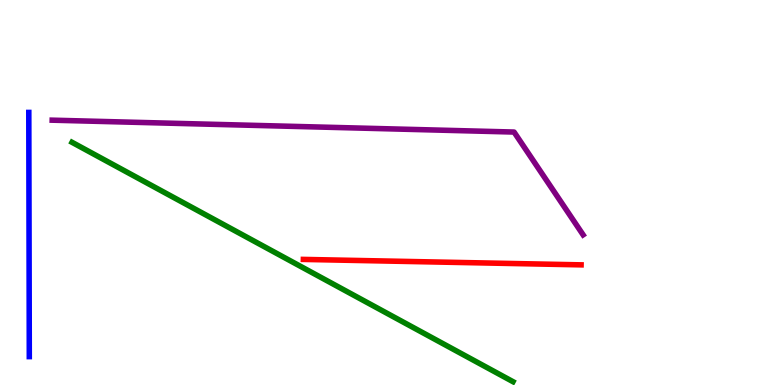[{'lines': ['blue', 'red'], 'intersections': []}, {'lines': ['green', 'red'], 'intersections': []}, {'lines': ['purple', 'red'], 'intersections': []}, {'lines': ['blue', 'green'], 'intersections': []}, {'lines': ['blue', 'purple'], 'intersections': []}, {'lines': ['green', 'purple'], 'intersections': []}]